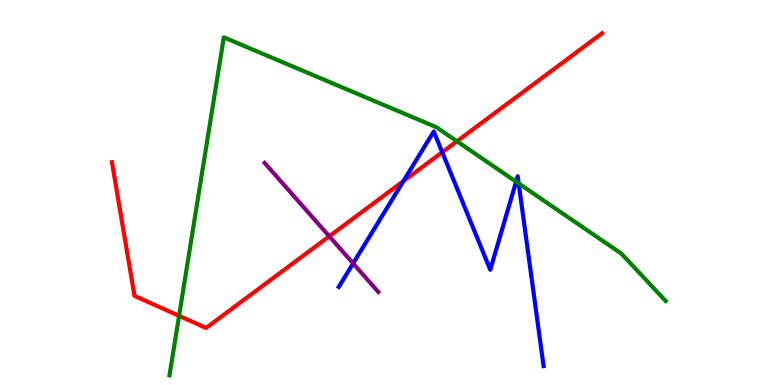[{'lines': ['blue', 'red'], 'intersections': [{'x': 5.21, 'y': 5.3}, {'x': 5.71, 'y': 6.05}]}, {'lines': ['green', 'red'], 'intersections': [{'x': 2.31, 'y': 1.8}, {'x': 5.9, 'y': 6.33}]}, {'lines': ['purple', 'red'], 'intersections': [{'x': 4.25, 'y': 3.86}]}, {'lines': ['blue', 'green'], 'intersections': [{'x': 6.66, 'y': 5.28}, {'x': 6.69, 'y': 5.23}]}, {'lines': ['blue', 'purple'], 'intersections': [{'x': 4.56, 'y': 3.16}]}, {'lines': ['green', 'purple'], 'intersections': []}]